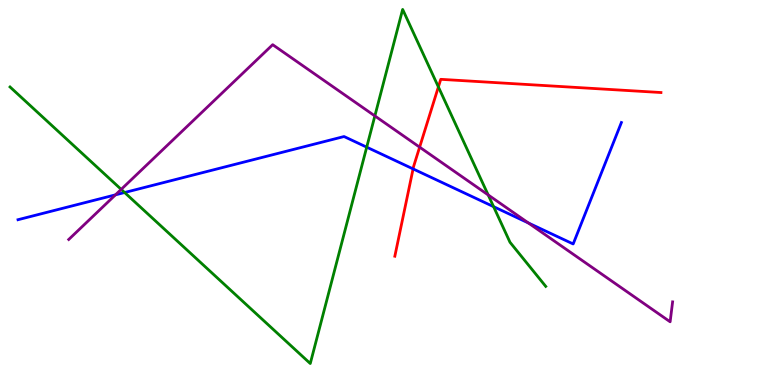[{'lines': ['blue', 'red'], 'intersections': [{'x': 5.33, 'y': 5.61}]}, {'lines': ['green', 'red'], 'intersections': [{'x': 5.66, 'y': 7.74}]}, {'lines': ['purple', 'red'], 'intersections': [{'x': 5.41, 'y': 6.18}]}, {'lines': ['blue', 'green'], 'intersections': [{'x': 1.61, 'y': 5.0}, {'x': 4.73, 'y': 6.18}, {'x': 6.37, 'y': 4.63}]}, {'lines': ['blue', 'purple'], 'intersections': [{'x': 1.49, 'y': 4.94}, {'x': 6.82, 'y': 4.21}]}, {'lines': ['green', 'purple'], 'intersections': [{'x': 1.56, 'y': 5.08}, {'x': 4.84, 'y': 6.99}, {'x': 6.3, 'y': 4.94}]}]